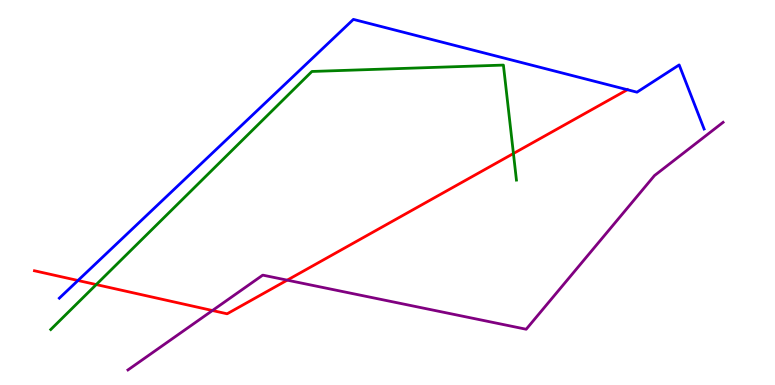[{'lines': ['blue', 'red'], 'intersections': [{'x': 1.01, 'y': 2.71}, {'x': 8.1, 'y': 7.67}]}, {'lines': ['green', 'red'], 'intersections': [{'x': 1.24, 'y': 2.61}, {'x': 6.62, 'y': 6.01}]}, {'lines': ['purple', 'red'], 'intersections': [{'x': 2.74, 'y': 1.93}, {'x': 3.71, 'y': 2.72}]}, {'lines': ['blue', 'green'], 'intersections': []}, {'lines': ['blue', 'purple'], 'intersections': []}, {'lines': ['green', 'purple'], 'intersections': []}]